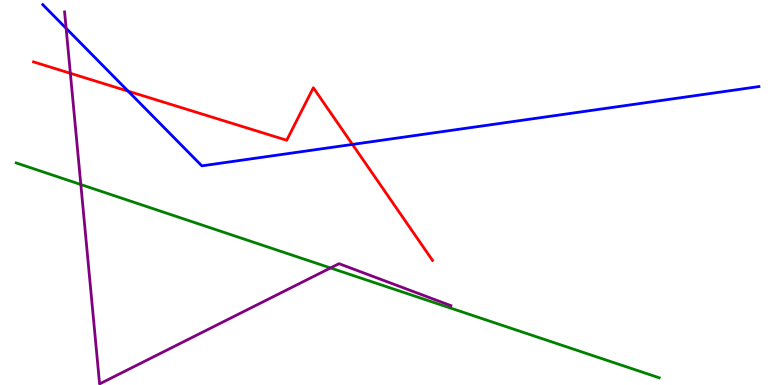[{'lines': ['blue', 'red'], 'intersections': [{'x': 1.65, 'y': 7.63}, {'x': 4.55, 'y': 6.25}]}, {'lines': ['green', 'red'], 'intersections': []}, {'lines': ['purple', 'red'], 'intersections': [{'x': 0.908, 'y': 8.1}]}, {'lines': ['blue', 'green'], 'intersections': []}, {'lines': ['blue', 'purple'], 'intersections': [{'x': 0.853, 'y': 9.26}]}, {'lines': ['green', 'purple'], 'intersections': [{'x': 1.04, 'y': 5.21}, {'x': 4.26, 'y': 3.04}]}]